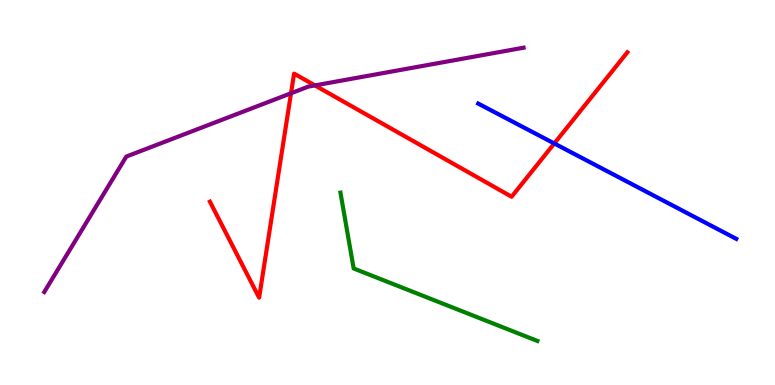[{'lines': ['blue', 'red'], 'intersections': [{'x': 7.15, 'y': 6.27}]}, {'lines': ['green', 'red'], 'intersections': []}, {'lines': ['purple', 'red'], 'intersections': [{'x': 3.76, 'y': 7.58}, {'x': 4.06, 'y': 7.78}]}, {'lines': ['blue', 'green'], 'intersections': []}, {'lines': ['blue', 'purple'], 'intersections': []}, {'lines': ['green', 'purple'], 'intersections': []}]